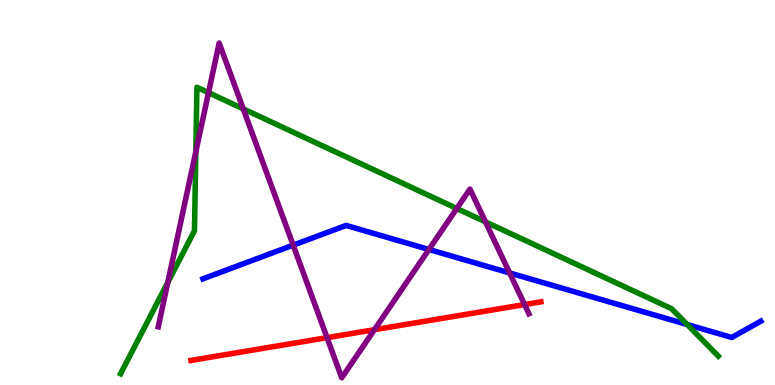[{'lines': ['blue', 'red'], 'intersections': []}, {'lines': ['green', 'red'], 'intersections': []}, {'lines': ['purple', 'red'], 'intersections': [{'x': 4.22, 'y': 1.23}, {'x': 4.83, 'y': 1.44}, {'x': 6.77, 'y': 2.09}]}, {'lines': ['blue', 'green'], 'intersections': [{'x': 8.87, 'y': 1.57}]}, {'lines': ['blue', 'purple'], 'intersections': [{'x': 3.78, 'y': 3.63}, {'x': 5.53, 'y': 3.52}, {'x': 6.58, 'y': 2.91}]}, {'lines': ['green', 'purple'], 'intersections': [{'x': 2.17, 'y': 2.67}, {'x': 2.53, 'y': 6.06}, {'x': 2.69, 'y': 7.59}, {'x': 3.14, 'y': 7.17}, {'x': 5.89, 'y': 4.58}, {'x': 6.26, 'y': 4.24}]}]